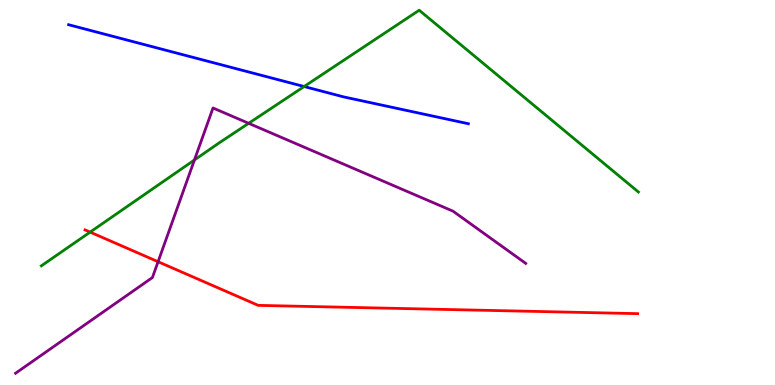[{'lines': ['blue', 'red'], 'intersections': []}, {'lines': ['green', 'red'], 'intersections': [{'x': 1.16, 'y': 3.97}]}, {'lines': ['purple', 'red'], 'intersections': [{'x': 2.04, 'y': 3.2}]}, {'lines': ['blue', 'green'], 'intersections': [{'x': 3.92, 'y': 7.75}]}, {'lines': ['blue', 'purple'], 'intersections': []}, {'lines': ['green', 'purple'], 'intersections': [{'x': 2.51, 'y': 5.84}, {'x': 3.21, 'y': 6.8}]}]